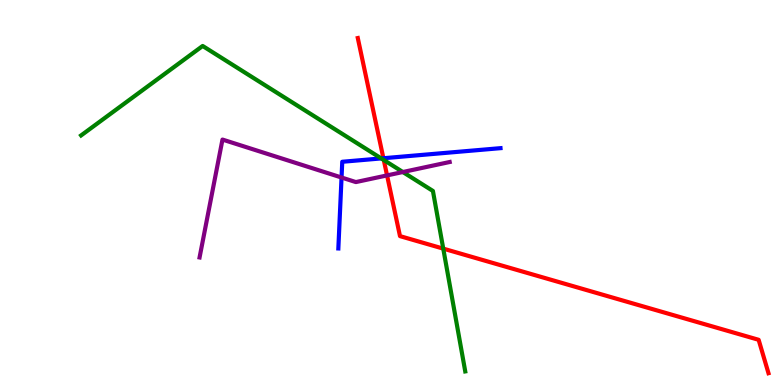[{'lines': ['blue', 'red'], 'intersections': [{'x': 4.95, 'y': 5.89}]}, {'lines': ['green', 'red'], 'intersections': [{'x': 4.95, 'y': 5.84}, {'x': 5.72, 'y': 3.54}]}, {'lines': ['purple', 'red'], 'intersections': [{'x': 4.99, 'y': 5.44}]}, {'lines': ['blue', 'green'], 'intersections': [{'x': 4.92, 'y': 5.89}]}, {'lines': ['blue', 'purple'], 'intersections': [{'x': 4.41, 'y': 5.39}]}, {'lines': ['green', 'purple'], 'intersections': [{'x': 5.2, 'y': 5.53}]}]